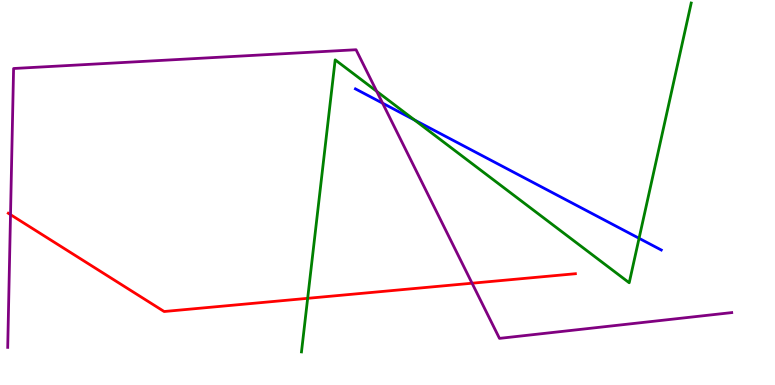[{'lines': ['blue', 'red'], 'intersections': []}, {'lines': ['green', 'red'], 'intersections': [{'x': 3.97, 'y': 2.25}]}, {'lines': ['purple', 'red'], 'intersections': [{'x': 0.136, 'y': 4.42}, {'x': 6.09, 'y': 2.64}]}, {'lines': ['blue', 'green'], 'intersections': [{'x': 5.35, 'y': 6.88}, {'x': 8.25, 'y': 3.81}]}, {'lines': ['blue', 'purple'], 'intersections': [{'x': 4.94, 'y': 7.32}]}, {'lines': ['green', 'purple'], 'intersections': [{'x': 4.86, 'y': 7.63}]}]